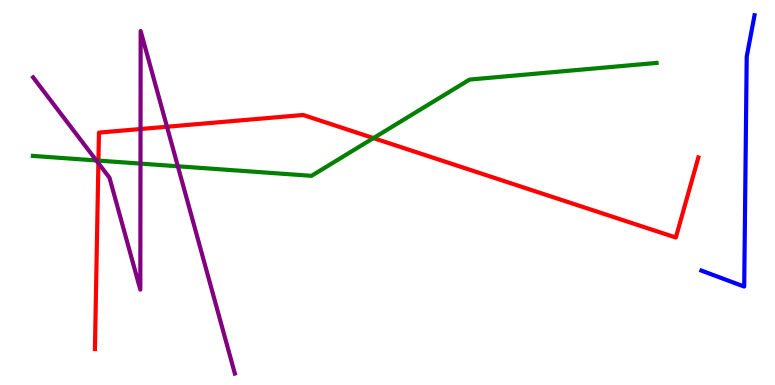[{'lines': ['blue', 'red'], 'intersections': []}, {'lines': ['green', 'red'], 'intersections': [{'x': 1.27, 'y': 5.83}, {'x': 4.82, 'y': 6.41}]}, {'lines': ['purple', 'red'], 'intersections': [{'x': 1.27, 'y': 5.76}, {'x': 1.81, 'y': 6.65}, {'x': 2.15, 'y': 6.71}]}, {'lines': ['blue', 'green'], 'intersections': []}, {'lines': ['blue', 'purple'], 'intersections': []}, {'lines': ['green', 'purple'], 'intersections': [{'x': 1.24, 'y': 5.83}, {'x': 1.81, 'y': 5.75}, {'x': 2.29, 'y': 5.68}]}]